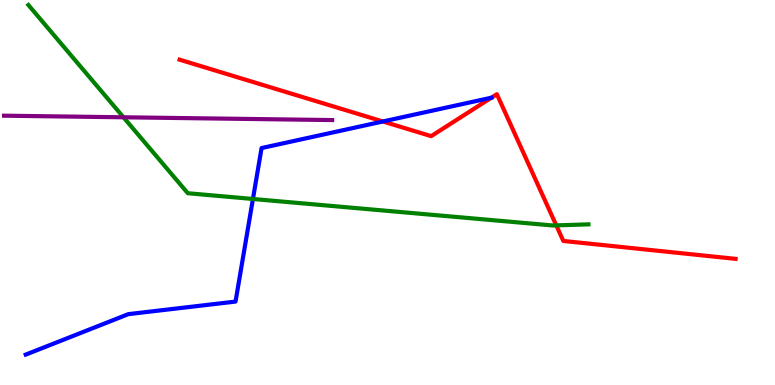[{'lines': ['blue', 'red'], 'intersections': [{'x': 4.94, 'y': 6.84}, {'x': 6.34, 'y': 7.46}]}, {'lines': ['green', 'red'], 'intersections': [{'x': 7.18, 'y': 4.15}]}, {'lines': ['purple', 'red'], 'intersections': []}, {'lines': ['blue', 'green'], 'intersections': [{'x': 3.26, 'y': 4.83}]}, {'lines': ['blue', 'purple'], 'intersections': []}, {'lines': ['green', 'purple'], 'intersections': [{'x': 1.59, 'y': 6.95}]}]